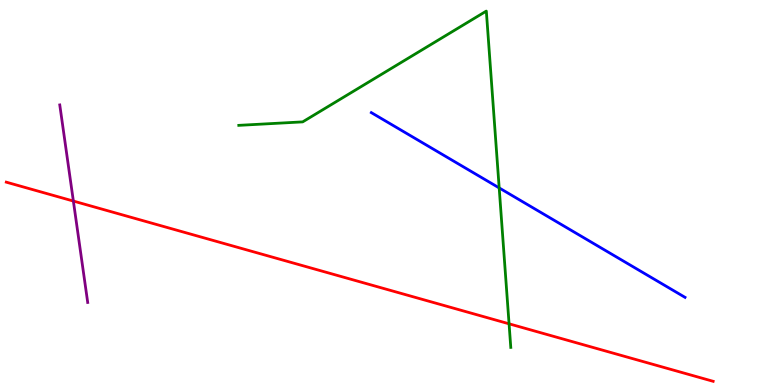[{'lines': ['blue', 'red'], 'intersections': []}, {'lines': ['green', 'red'], 'intersections': [{'x': 6.57, 'y': 1.59}]}, {'lines': ['purple', 'red'], 'intersections': [{'x': 0.947, 'y': 4.78}]}, {'lines': ['blue', 'green'], 'intersections': [{'x': 6.44, 'y': 5.12}]}, {'lines': ['blue', 'purple'], 'intersections': []}, {'lines': ['green', 'purple'], 'intersections': []}]